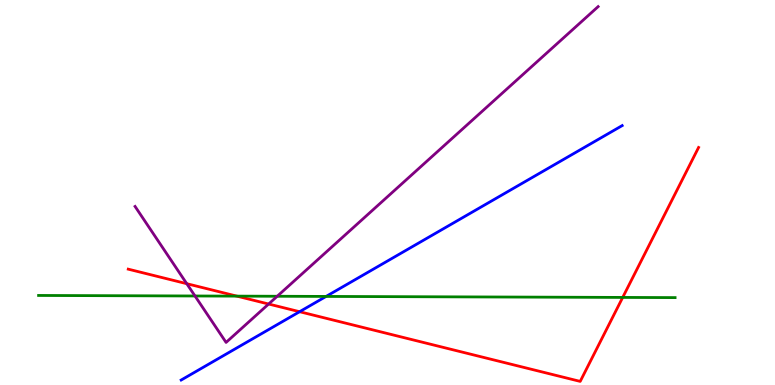[{'lines': ['blue', 'red'], 'intersections': [{'x': 3.87, 'y': 1.9}]}, {'lines': ['green', 'red'], 'intersections': [{'x': 3.06, 'y': 2.31}, {'x': 8.03, 'y': 2.27}]}, {'lines': ['purple', 'red'], 'intersections': [{'x': 2.41, 'y': 2.63}, {'x': 3.47, 'y': 2.1}]}, {'lines': ['blue', 'green'], 'intersections': [{'x': 4.21, 'y': 2.3}]}, {'lines': ['blue', 'purple'], 'intersections': []}, {'lines': ['green', 'purple'], 'intersections': [{'x': 2.52, 'y': 2.31}, {'x': 3.58, 'y': 2.3}]}]